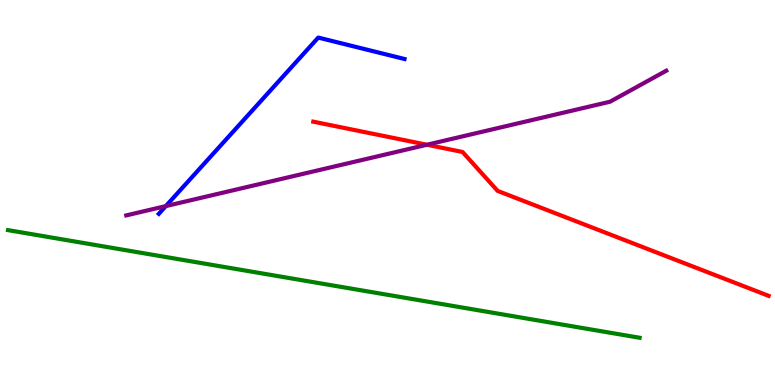[{'lines': ['blue', 'red'], 'intersections': []}, {'lines': ['green', 'red'], 'intersections': []}, {'lines': ['purple', 'red'], 'intersections': [{'x': 5.51, 'y': 6.24}]}, {'lines': ['blue', 'green'], 'intersections': []}, {'lines': ['blue', 'purple'], 'intersections': [{'x': 2.14, 'y': 4.65}]}, {'lines': ['green', 'purple'], 'intersections': []}]